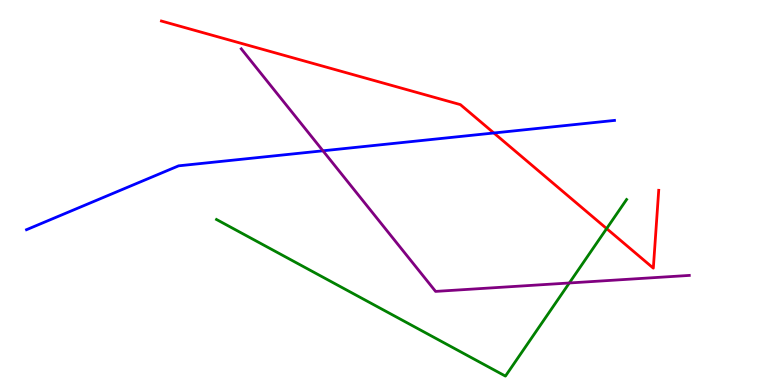[{'lines': ['blue', 'red'], 'intersections': [{'x': 6.37, 'y': 6.55}]}, {'lines': ['green', 'red'], 'intersections': [{'x': 7.83, 'y': 4.06}]}, {'lines': ['purple', 'red'], 'intersections': []}, {'lines': ['blue', 'green'], 'intersections': []}, {'lines': ['blue', 'purple'], 'intersections': [{'x': 4.17, 'y': 6.08}]}, {'lines': ['green', 'purple'], 'intersections': [{'x': 7.35, 'y': 2.65}]}]